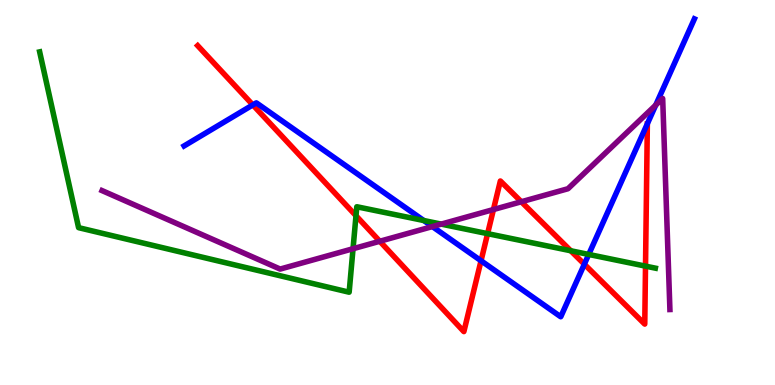[{'lines': ['blue', 'red'], 'intersections': [{'x': 3.26, 'y': 7.28}, {'x': 6.21, 'y': 3.23}, {'x': 7.54, 'y': 3.14}]}, {'lines': ['green', 'red'], 'intersections': [{'x': 4.59, 'y': 4.4}, {'x': 6.29, 'y': 3.93}, {'x': 7.36, 'y': 3.49}, {'x': 8.33, 'y': 3.09}]}, {'lines': ['purple', 'red'], 'intersections': [{'x': 4.9, 'y': 3.73}, {'x': 6.37, 'y': 4.56}, {'x': 6.73, 'y': 4.76}]}, {'lines': ['blue', 'green'], 'intersections': [{'x': 5.47, 'y': 4.27}, {'x': 7.6, 'y': 3.39}]}, {'lines': ['blue', 'purple'], 'intersections': [{'x': 5.58, 'y': 4.11}, {'x': 8.46, 'y': 7.27}]}, {'lines': ['green', 'purple'], 'intersections': [{'x': 4.56, 'y': 3.54}, {'x': 5.69, 'y': 4.18}]}]